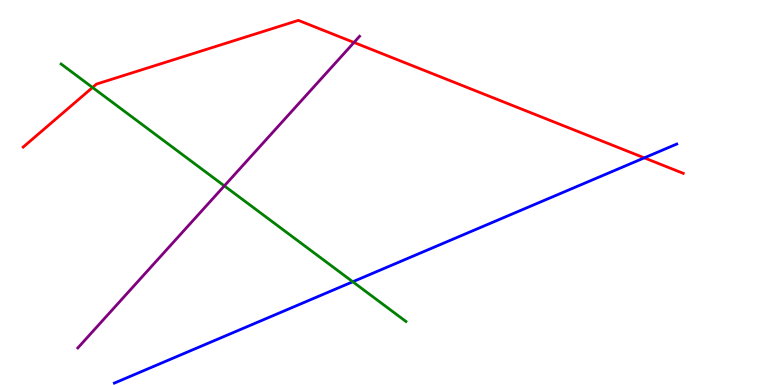[{'lines': ['blue', 'red'], 'intersections': [{'x': 8.31, 'y': 5.9}]}, {'lines': ['green', 'red'], 'intersections': [{'x': 1.19, 'y': 7.73}]}, {'lines': ['purple', 'red'], 'intersections': [{'x': 4.57, 'y': 8.9}]}, {'lines': ['blue', 'green'], 'intersections': [{'x': 4.55, 'y': 2.68}]}, {'lines': ['blue', 'purple'], 'intersections': []}, {'lines': ['green', 'purple'], 'intersections': [{'x': 2.89, 'y': 5.17}]}]